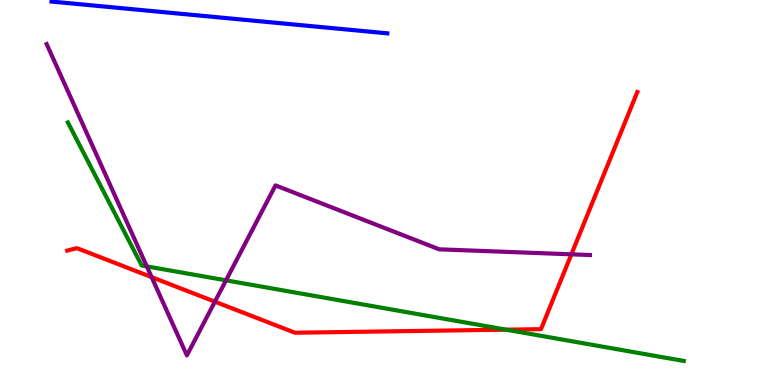[{'lines': ['blue', 'red'], 'intersections': []}, {'lines': ['green', 'red'], 'intersections': [{'x': 6.53, 'y': 1.44}]}, {'lines': ['purple', 'red'], 'intersections': [{'x': 1.96, 'y': 2.8}, {'x': 2.77, 'y': 2.16}, {'x': 7.37, 'y': 3.39}]}, {'lines': ['blue', 'green'], 'intersections': []}, {'lines': ['blue', 'purple'], 'intersections': []}, {'lines': ['green', 'purple'], 'intersections': [{'x': 1.89, 'y': 3.08}, {'x': 2.92, 'y': 2.72}]}]